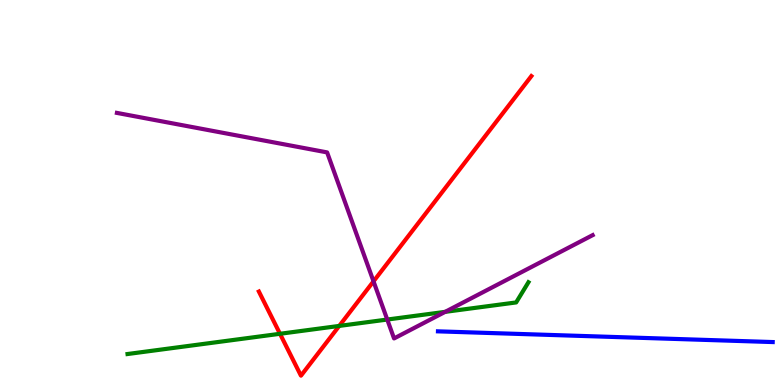[{'lines': ['blue', 'red'], 'intersections': []}, {'lines': ['green', 'red'], 'intersections': [{'x': 3.61, 'y': 1.33}, {'x': 4.38, 'y': 1.53}]}, {'lines': ['purple', 'red'], 'intersections': [{'x': 4.82, 'y': 2.69}]}, {'lines': ['blue', 'green'], 'intersections': []}, {'lines': ['blue', 'purple'], 'intersections': []}, {'lines': ['green', 'purple'], 'intersections': [{'x': 5.0, 'y': 1.7}, {'x': 5.74, 'y': 1.9}]}]